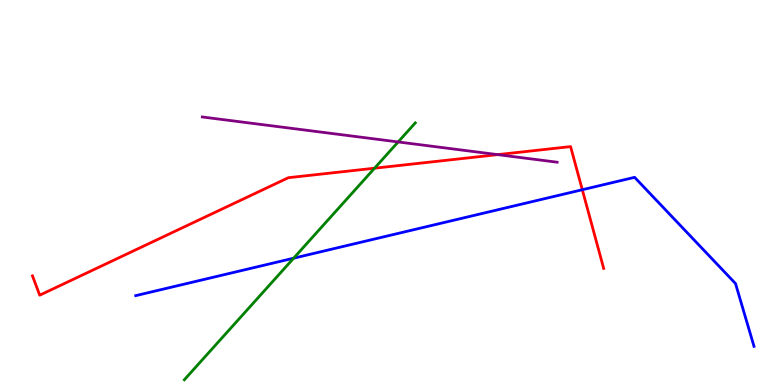[{'lines': ['blue', 'red'], 'intersections': [{'x': 7.51, 'y': 5.07}]}, {'lines': ['green', 'red'], 'intersections': [{'x': 4.83, 'y': 5.63}]}, {'lines': ['purple', 'red'], 'intersections': [{'x': 6.42, 'y': 5.98}]}, {'lines': ['blue', 'green'], 'intersections': [{'x': 3.79, 'y': 3.29}]}, {'lines': ['blue', 'purple'], 'intersections': []}, {'lines': ['green', 'purple'], 'intersections': [{'x': 5.14, 'y': 6.31}]}]